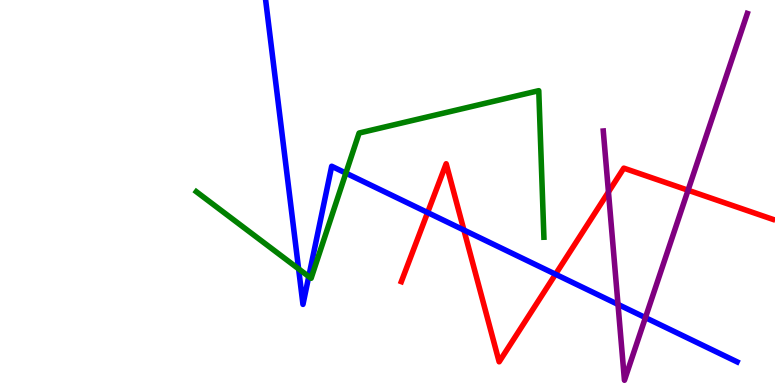[{'lines': ['blue', 'red'], 'intersections': [{'x': 5.52, 'y': 4.48}, {'x': 5.99, 'y': 4.02}, {'x': 7.17, 'y': 2.88}]}, {'lines': ['green', 'red'], 'intersections': []}, {'lines': ['purple', 'red'], 'intersections': [{'x': 7.85, 'y': 5.01}, {'x': 8.88, 'y': 5.06}]}, {'lines': ['blue', 'green'], 'intersections': [{'x': 3.85, 'y': 3.02}, {'x': 3.98, 'y': 2.82}, {'x': 4.46, 'y': 5.5}]}, {'lines': ['blue', 'purple'], 'intersections': [{'x': 7.97, 'y': 2.09}, {'x': 8.33, 'y': 1.75}]}, {'lines': ['green', 'purple'], 'intersections': []}]